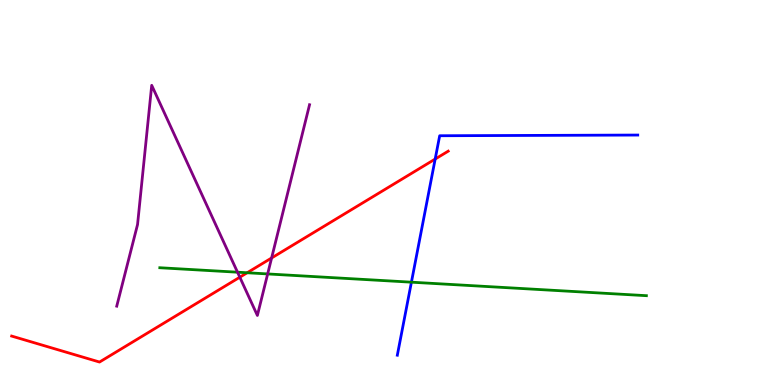[{'lines': ['blue', 'red'], 'intersections': [{'x': 5.62, 'y': 5.87}]}, {'lines': ['green', 'red'], 'intersections': [{'x': 3.19, 'y': 2.92}]}, {'lines': ['purple', 'red'], 'intersections': [{'x': 3.09, 'y': 2.8}, {'x': 3.5, 'y': 3.3}]}, {'lines': ['blue', 'green'], 'intersections': [{'x': 5.31, 'y': 2.67}]}, {'lines': ['blue', 'purple'], 'intersections': []}, {'lines': ['green', 'purple'], 'intersections': [{'x': 3.06, 'y': 2.93}, {'x': 3.45, 'y': 2.88}]}]